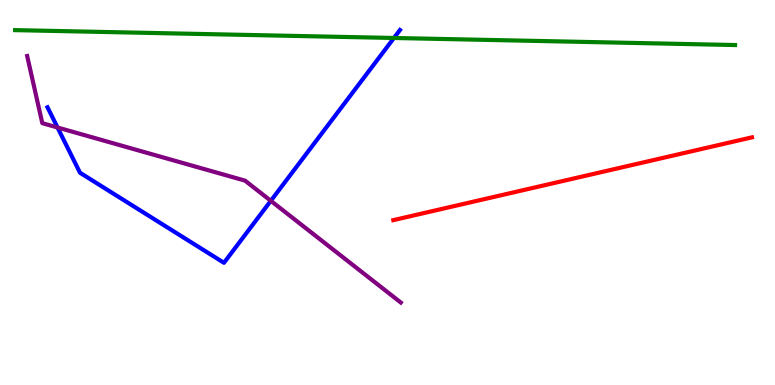[{'lines': ['blue', 'red'], 'intersections': []}, {'lines': ['green', 'red'], 'intersections': []}, {'lines': ['purple', 'red'], 'intersections': []}, {'lines': ['blue', 'green'], 'intersections': [{'x': 5.08, 'y': 9.01}]}, {'lines': ['blue', 'purple'], 'intersections': [{'x': 0.742, 'y': 6.69}, {'x': 3.49, 'y': 4.78}]}, {'lines': ['green', 'purple'], 'intersections': []}]